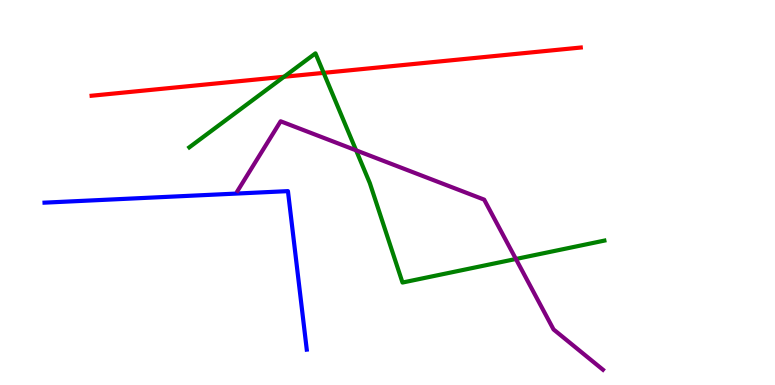[{'lines': ['blue', 'red'], 'intersections': []}, {'lines': ['green', 'red'], 'intersections': [{'x': 3.66, 'y': 8.01}, {'x': 4.18, 'y': 8.11}]}, {'lines': ['purple', 'red'], 'intersections': []}, {'lines': ['blue', 'green'], 'intersections': []}, {'lines': ['blue', 'purple'], 'intersections': []}, {'lines': ['green', 'purple'], 'intersections': [{'x': 4.59, 'y': 6.1}, {'x': 6.66, 'y': 3.27}]}]